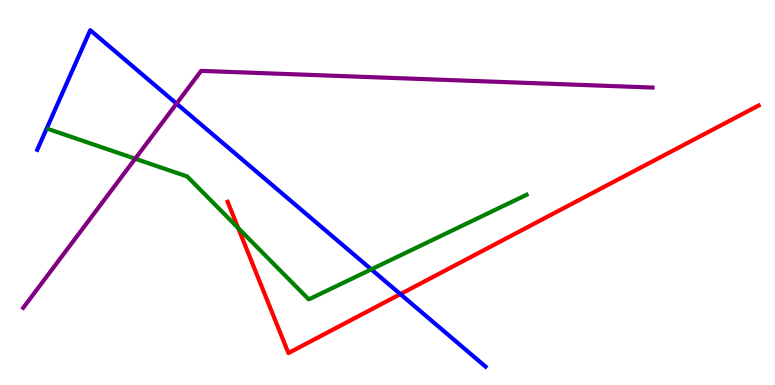[{'lines': ['blue', 'red'], 'intersections': [{'x': 5.17, 'y': 2.36}]}, {'lines': ['green', 'red'], 'intersections': [{'x': 3.07, 'y': 4.08}]}, {'lines': ['purple', 'red'], 'intersections': []}, {'lines': ['blue', 'green'], 'intersections': [{'x': 4.79, 'y': 3.0}]}, {'lines': ['blue', 'purple'], 'intersections': [{'x': 2.28, 'y': 7.31}]}, {'lines': ['green', 'purple'], 'intersections': [{'x': 1.74, 'y': 5.88}]}]